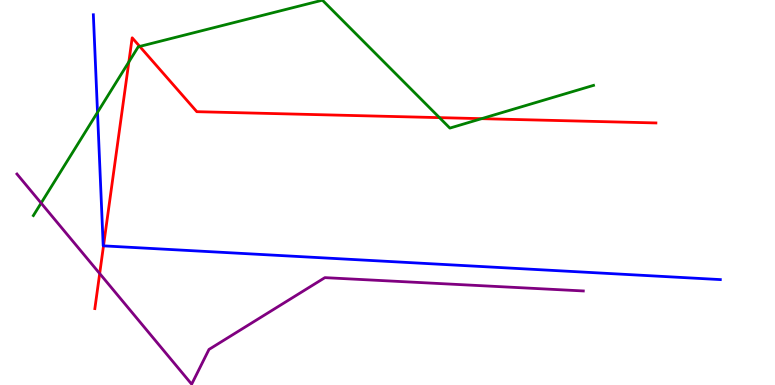[{'lines': ['blue', 'red'], 'intersections': [{'x': 1.34, 'y': 3.61}]}, {'lines': ['green', 'red'], 'intersections': [{'x': 1.66, 'y': 8.39}, {'x': 1.8, 'y': 8.79}, {'x': 5.67, 'y': 6.94}, {'x': 6.21, 'y': 6.92}]}, {'lines': ['purple', 'red'], 'intersections': [{'x': 1.29, 'y': 2.89}]}, {'lines': ['blue', 'green'], 'intersections': [{'x': 1.26, 'y': 7.08}]}, {'lines': ['blue', 'purple'], 'intersections': []}, {'lines': ['green', 'purple'], 'intersections': [{'x': 0.531, 'y': 4.72}]}]